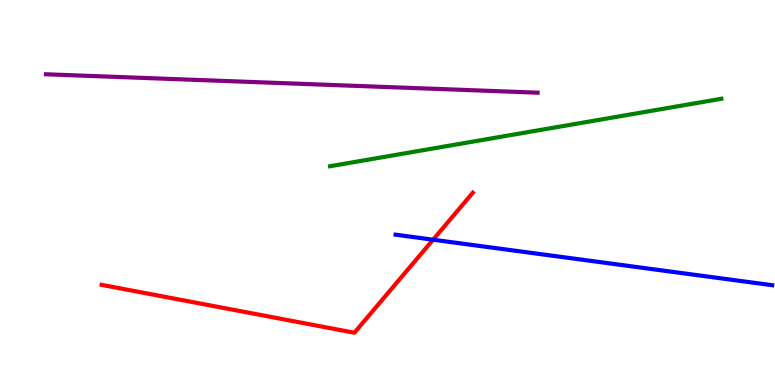[{'lines': ['blue', 'red'], 'intersections': [{'x': 5.59, 'y': 3.77}]}, {'lines': ['green', 'red'], 'intersections': []}, {'lines': ['purple', 'red'], 'intersections': []}, {'lines': ['blue', 'green'], 'intersections': []}, {'lines': ['blue', 'purple'], 'intersections': []}, {'lines': ['green', 'purple'], 'intersections': []}]